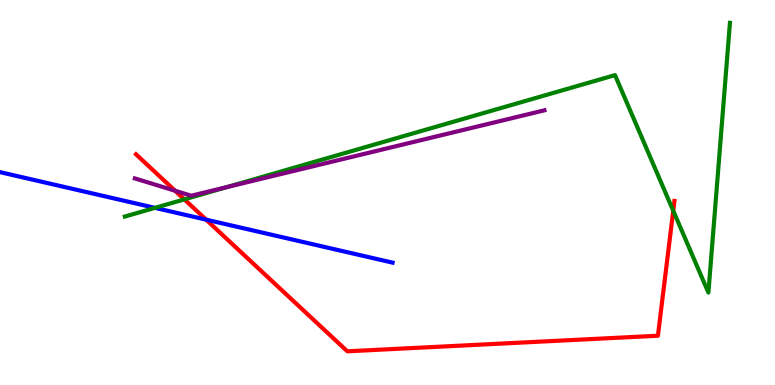[{'lines': ['blue', 'red'], 'intersections': [{'x': 2.66, 'y': 4.29}]}, {'lines': ['green', 'red'], 'intersections': [{'x': 2.38, 'y': 4.82}, {'x': 8.69, 'y': 4.53}]}, {'lines': ['purple', 'red'], 'intersections': [{'x': 2.26, 'y': 5.05}]}, {'lines': ['blue', 'green'], 'intersections': [{'x': 2.0, 'y': 4.6}]}, {'lines': ['blue', 'purple'], 'intersections': []}, {'lines': ['green', 'purple'], 'intersections': [{'x': 2.93, 'y': 5.14}]}]